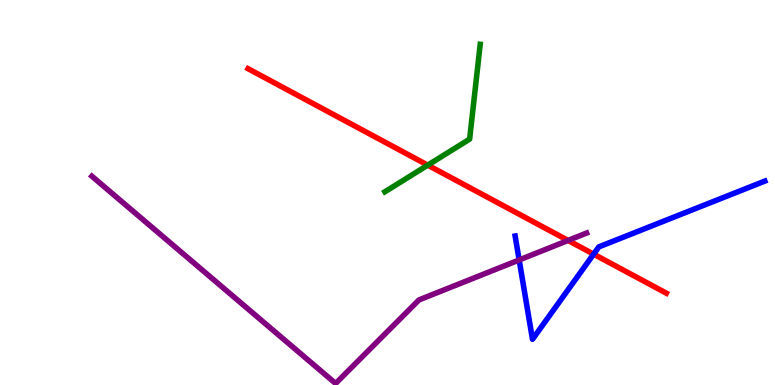[{'lines': ['blue', 'red'], 'intersections': [{'x': 7.66, 'y': 3.4}]}, {'lines': ['green', 'red'], 'intersections': [{'x': 5.52, 'y': 5.71}]}, {'lines': ['purple', 'red'], 'intersections': [{'x': 7.33, 'y': 3.75}]}, {'lines': ['blue', 'green'], 'intersections': []}, {'lines': ['blue', 'purple'], 'intersections': [{'x': 6.7, 'y': 3.25}]}, {'lines': ['green', 'purple'], 'intersections': []}]